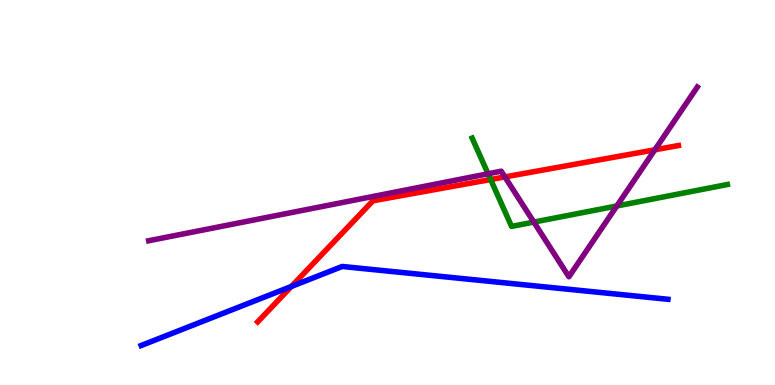[{'lines': ['blue', 'red'], 'intersections': [{'x': 3.76, 'y': 2.56}]}, {'lines': ['green', 'red'], 'intersections': [{'x': 6.33, 'y': 5.34}]}, {'lines': ['purple', 'red'], 'intersections': [{'x': 6.51, 'y': 5.4}, {'x': 8.45, 'y': 6.11}]}, {'lines': ['blue', 'green'], 'intersections': []}, {'lines': ['blue', 'purple'], 'intersections': []}, {'lines': ['green', 'purple'], 'intersections': [{'x': 6.3, 'y': 5.49}, {'x': 6.89, 'y': 4.23}, {'x': 7.96, 'y': 4.65}]}]